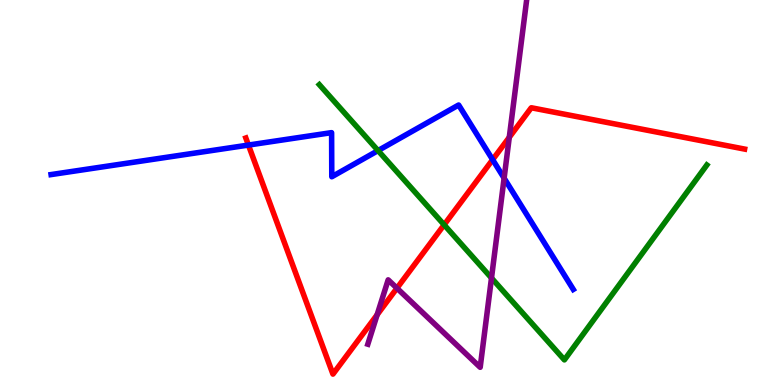[{'lines': ['blue', 'red'], 'intersections': [{'x': 3.21, 'y': 6.23}, {'x': 6.36, 'y': 5.85}]}, {'lines': ['green', 'red'], 'intersections': [{'x': 5.73, 'y': 4.16}]}, {'lines': ['purple', 'red'], 'intersections': [{'x': 4.87, 'y': 1.82}, {'x': 5.12, 'y': 2.51}, {'x': 6.57, 'y': 6.43}]}, {'lines': ['blue', 'green'], 'intersections': [{'x': 4.88, 'y': 6.09}]}, {'lines': ['blue', 'purple'], 'intersections': [{'x': 6.5, 'y': 5.37}]}, {'lines': ['green', 'purple'], 'intersections': [{'x': 6.34, 'y': 2.78}]}]